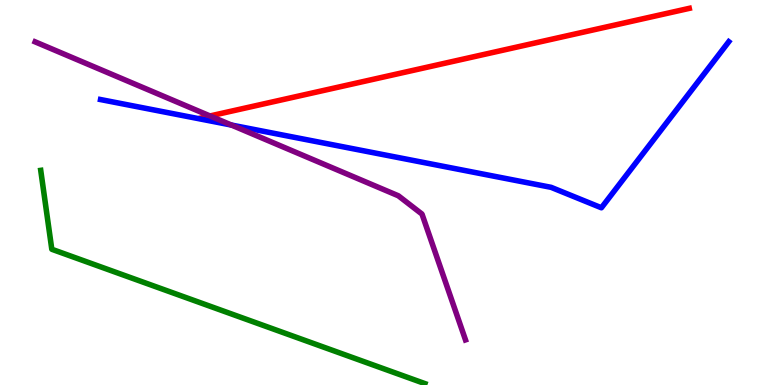[{'lines': ['blue', 'red'], 'intersections': []}, {'lines': ['green', 'red'], 'intersections': []}, {'lines': ['purple', 'red'], 'intersections': [{'x': 2.71, 'y': 6.99}]}, {'lines': ['blue', 'green'], 'intersections': []}, {'lines': ['blue', 'purple'], 'intersections': [{'x': 2.99, 'y': 6.75}]}, {'lines': ['green', 'purple'], 'intersections': []}]